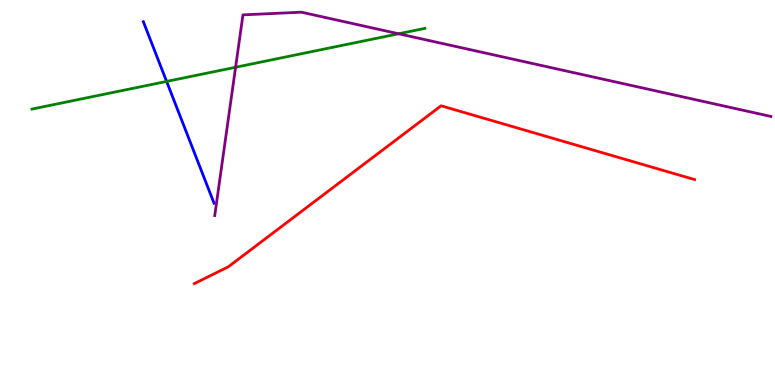[{'lines': ['blue', 'red'], 'intersections': []}, {'lines': ['green', 'red'], 'intersections': []}, {'lines': ['purple', 'red'], 'intersections': []}, {'lines': ['blue', 'green'], 'intersections': [{'x': 2.15, 'y': 7.88}]}, {'lines': ['blue', 'purple'], 'intersections': []}, {'lines': ['green', 'purple'], 'intersections': [{'x': 3.04, 'y': 8.25}, {'x': 5.14, 'y': 9.12}]}]